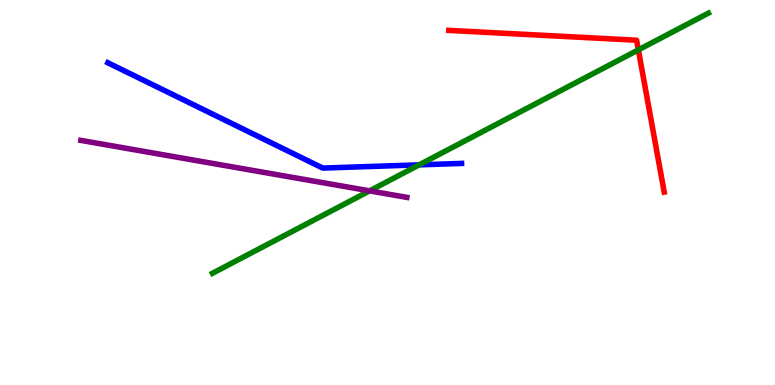[{'lines': ['blue', 'red'], 'intersections': []}, {'lines': ['green', 'red'], 'intersections': [{'x': 8.24, 'y': 8.7}]}, {'lines': ['purple', 'red'], 'intersections': []}, {'lines': ['blue', 'green'], 'intersections': [{'x': 5.41, 'y': 5.72}]}, {'lines': ['blue', 'purple'], 'intersections': []}, {'lines': ['green', 'purple'], 'intersections': [{'x': 4.77, 'y': 5.04}]}]